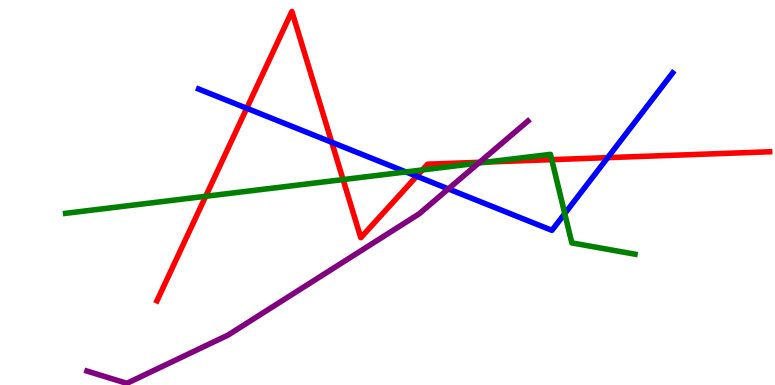[{'lines': ['blue', 'red'], 'intersections': [{'x': 3.18, 'y': 7.19}, {'x': 4.28, 'y': 6.3}, {'x': 5.38, 'y': 5.42}, {'x': 7.84, 'y': 5.91}]}, {'lines': ['green', 'red'], 'intersections': [{'x': 2.65, 'y': 4.9}, {'x': 4.43, 'y': 5.34}, {'x': 5.45, 'y': 5.59}, {'x': 6.29, 'y': 5.79}, {'x': 7.12, 'y': 5.85}]}, {'lines': ['purple', 'red'], 'intersections': [{'x': 6.19, 'y': 5.78}]}, {'lines': ['blue', 'green'], 'intersections': [{'x': 5.24, 'y': 5.53}, {'x': 7.29, 'y': 4.45}]}, {'lines': ['blue', 'purple'], 'intersections': [{'x': 5.79, 'y': 5.09}]}, {'lines': ['green', 'purple'], 'intersections': [{'x': 6.18, 'y': 5.76}]}]